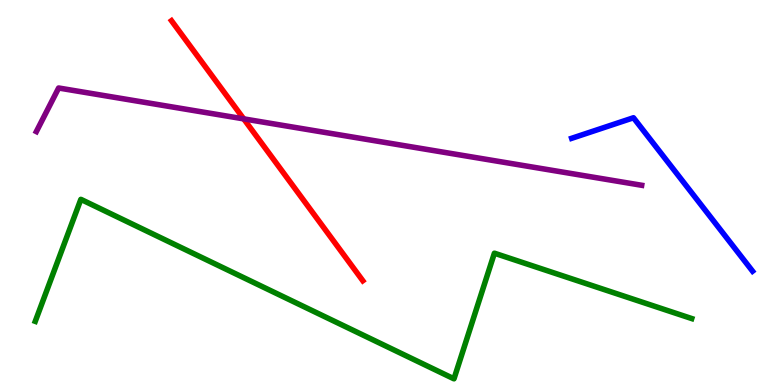[{'lines': ['blue', 'red'], 'intersections': []}, {'lines': ['green', 'red'], 'intersections': []}, {'lines': ['purple', 'red'], 'intersections': [{'x': 3.14, 'y': 6.91}]}, {'lines': ['blue', 'green'], 'intersections': []}, {'lines': ['blue', 'purple'], 'intersections': []}, {'lines': ['green', 'purple'], 'intersections': []}]